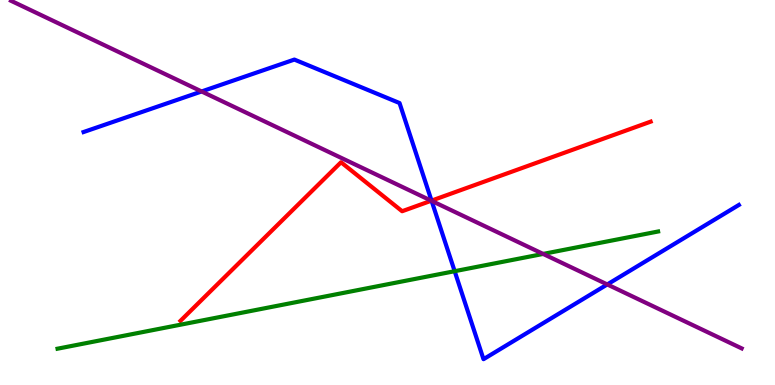[{'lines': ['blue', 'red'], 'intersections': [{'x': 5.57, 'y': 4.79}]}, {'lines': ['green', 'red'], 'intersections': []}, {'lines': ['purple', 'red'], 'intersections': [{'x': 5.57, 'y': 4.79}]}, {'lines': ['blue', 'green'], 'intersections': [{'x': 5.87, 'y': 2.96}]}, {'lines': ['blue', 'purple'], 'intersections': [{'x': 2.6, 'y': 7.62}, {'x': 5.57, 'y': 4.78}, {'x': 7.84, 'y': 2.61}]}, {'lines': ['green', 'purple'], 'intersections': [{'x': 7.01, 'y': 3.4}]}]